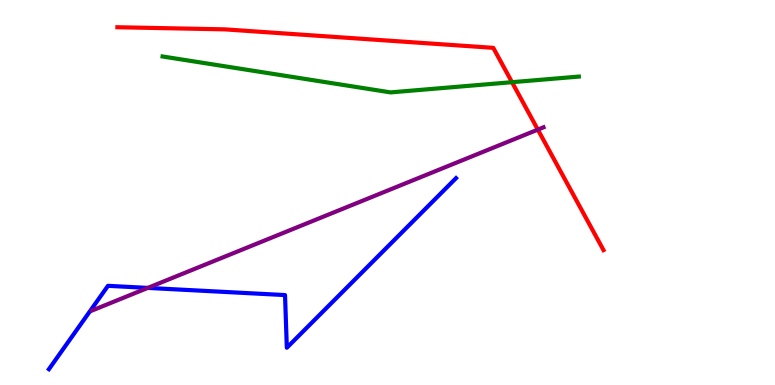[{'lines': ['blue', 'red'], 'intersections': []}, {'lines': ['green', 'red'], 'intersections': [{'x': 6.61, 'y': 7.87}]}, {'lines': ['purple', 'red'], 'intersections': [{'x': 6.94, 'y': 6.63}]}, {'lines': ['blue', 'green'], 'intersections': []}, {'lines': ['blue', 'purple'], 'intersections': [{'x': 1.91, 'y': 2.52}]}, {'lines': ['green', 'purple'], 'intersections': []}]